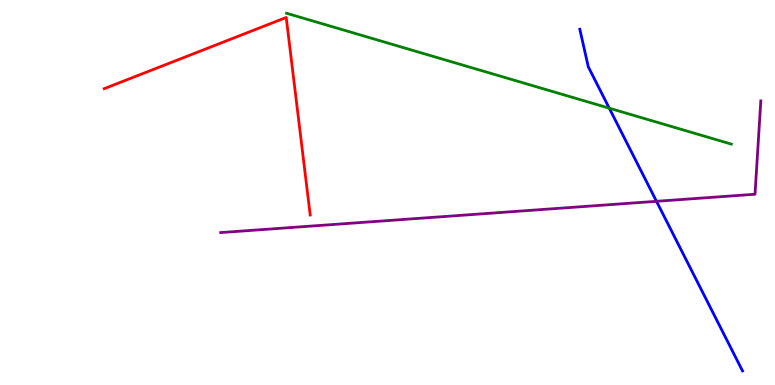[{'lines': ['blue', 'red'], 'intersections': []}, {'lines': ['green', 'red'], 'intersections': []}, {'lines': ['purple', 'red'], 'intersections': []}, {'lines': ['blue', 'green'], 'intersections': [{'x': 7.86, 'y': 7.19}]}, {'lines': ['blue', 'purple'], 'intersections': [{'x': 8.47, 'y': 4.77}]}, {'lines': ['green', 'purple'], 'intersections': []}]